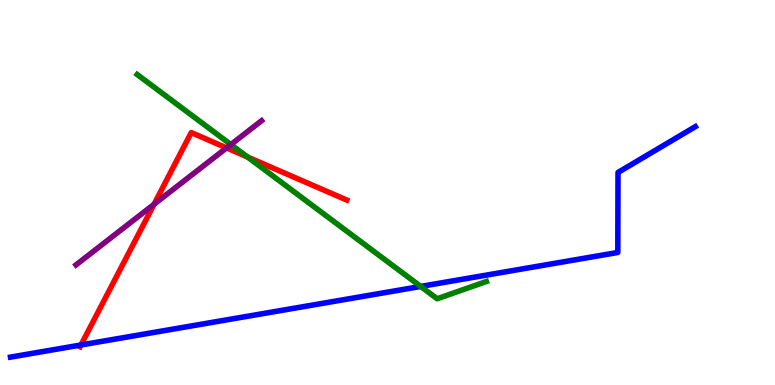[{'lines': ['blue', 'red'], 'intersections': [{'x': 1.04, 'y': 1.04}]}, {'lines': ['green', 'red'], 'intersections': [{'x': 3.19, 'y': 5.92}]}, {'lines': ['purple', 'red'], 'intersections': [{'x': 1.99, 'y': 4.69}, {'x': 2.92, 'y': 6.16}]}, {'lines': ['blue', 'green'], 'intersections': [{'x': 5.43, 'y': 2.56}]}, {'lines': ['blue', 'purple'], 'intersections': []}, {'lines': ['green', 'purple'], 'intersections': [{'x': 2.98, 'y': 6.25}]}]